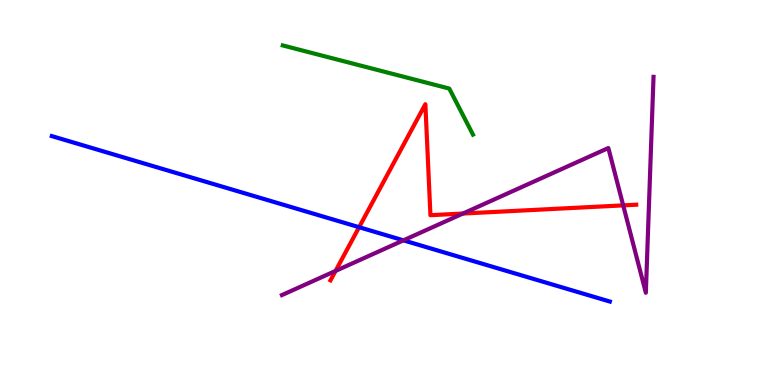[{'lines': ['blue', 'red'], 'intersections': [{'x': 4.63, 'y': 4.1}]}, {'lines': ['green', 'red'], 'intersections': []}, {'lines': ['purple', 'red'], 'intersections': [{'x': 4.33, 'y': 2.96}, {'x': 5.97, 'y': 4.45}, {'x': 8.04, 'y': 4.67}]}, {'lines': ['blue', 'green'], 'intersections': []}, {'lines': ['blue', 'purple'], 'intersections': [{'x': 5.21, 'y': 3.76}]}, {'lines': ['green', 'purple'], 'intersections': []}]